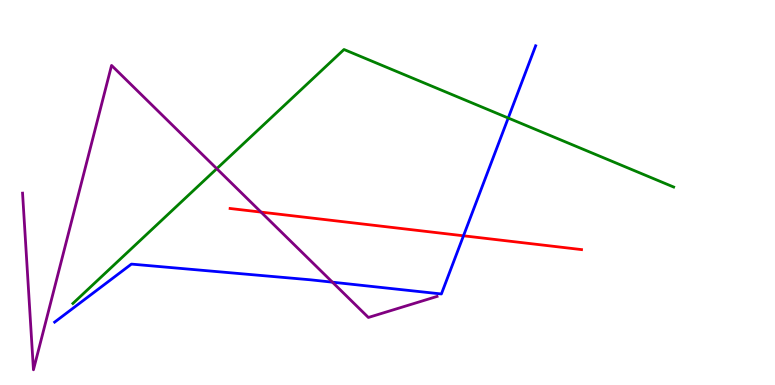[{'lines': ['blue', 'red'], 'intersections': [{'x': 5.98, 'y': 3.88}]}, {'lines': ['green', 'red'], 'intersections': []}, {'lines': ['purple', 'red'], 'intersections': [{'x': 3.37, 'y': 4.49}]}, {'lines': ['blue', 'green'], 'intersections': [{'x': 6.56, 'y': 6.93}]}, {'lines': ['blue', 'purple'], 'intersections': [{'x': 4.29, 'y': 2.67}]}, {'lines': ['green', 'purple'], 'intersections': [{'x': 2.8, 'y': 5.62}]}]